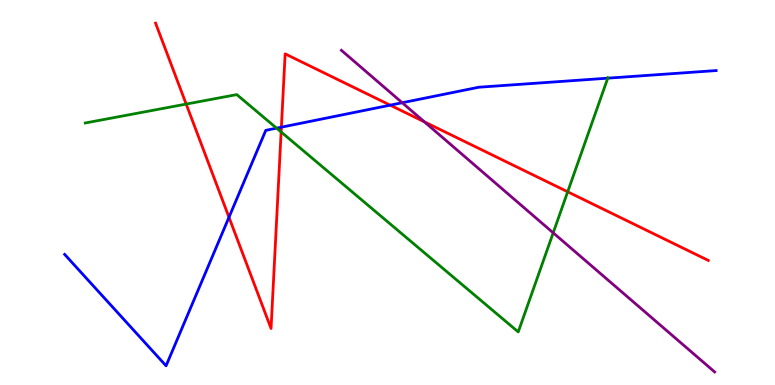[{'lines': ['blue', 'red'], 'intersections': [{'x': 2.95, 'y': 4.36}, {'x': 3.63, 'y': 6.7}, {'x': 5.03, 'y': 7.27}]}, {'lines': ['green', 'red'], 'intersections': [{'x': 2.4, 'y': 7.3}, {'x': 3.63, 'y': 6.57}, {'x': 7.32, 'y': 5.02}]}, {'lines': ['purple', 'red'], 'intersections': [{'x': 5.48, 'y': 6.83}]}, {'lines': ['blue', 'green'], 'intersections': [{'x': 3.57, 'y': 6.67}, {'x': 7.84, 'y': 7.97}]}, {'lines': ['blue', 'purple'], 'intersections': [{'x': 5.19, 'y': 7.33}]}, {'lines': ['green', 'purple'], 'intersections': [{'x': 7.14, 'y': 3.95}]}]